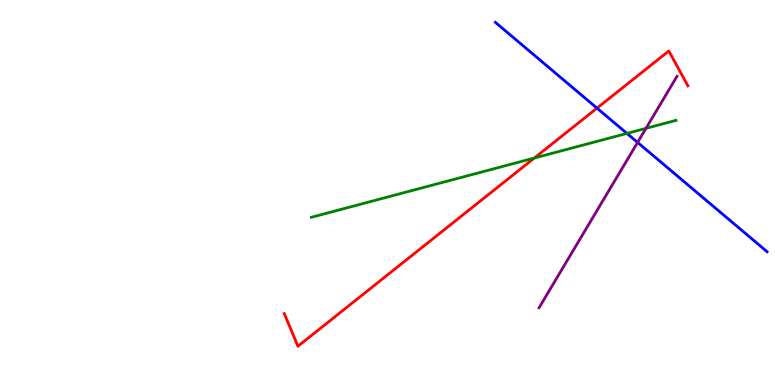[{'lines': ['blue', 'red'], 'intersections': [{'x': 7.7, 'y': 7.19}]}, {'lines': ['green', 'red'], 'intersections': [{'x': 6.89, 'y': 5.9}]}, {'lines': ['purple', 'red'], 'intersections': []}, {'lines': ['blue', 'green'], 'intersections': [{'x': 8.09, 'y': 6.53}]}, {'lines': ['blue', 'purple'], 'intersections': [{'x': 8.23, 'y': 6.3}]}, {'lines': ['green', 'purple'], 'intersections': [{'x': 8.34, 'y': 6.67}]}]